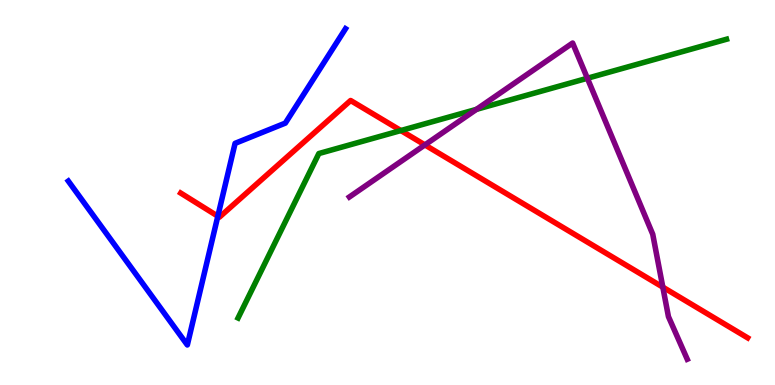[{'lines': ['blue', 'red'], 'intersections': [{'x': 2.81, 'y': 4.38}]}, {'lines': ['green', 'red'], 'intersections': [{'x': 5.17, 'y': 6.61}]}, {'lines': ['purple', 'red'], 'intersections': [{'x': 5.48, 'y': 6.24}, {'x': 8.55, 'y': 2.54}]}, {'lines': ['blue', 'green'], 'intersections': []}, {'lines': ['blue', 'purple'], 'intersections': []}, {'lines': ['green', 'purple'], 'intersections': [{'x': 6.15, 'y': 7.16}, {'x': 7.58, 'y': 7.97}]}]